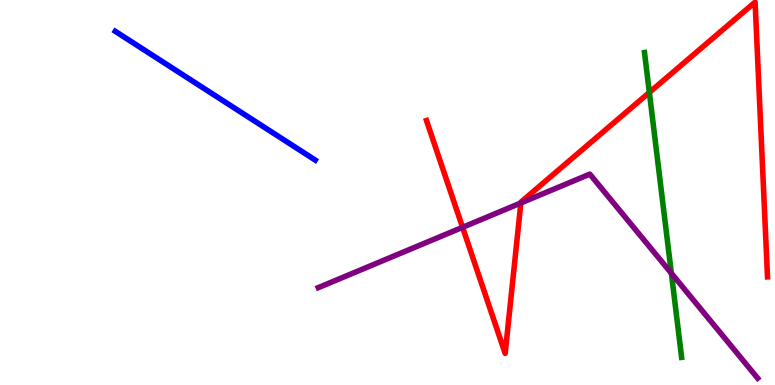[{'lines': ['blue', 'red'], 'intersections': []}, {'lines': ['green', 'red'], 'intersections': [{'x': 8.38, 'y': 7.6}]}, {'lines': ['purple', 'red'], 'intersections': [{'x': 5.97, 'y': 4.1}, {'x': 6.72, 'y': 4.73}]}, {'lines': ['blue', 'green'], 'intersections': []}, {'lines': ['blue', 'purple'], 'intersections': []}, {'lines': ['green', 'purple'], 'intersections': [{'x': 8.66, 'y': 2.9}]}]